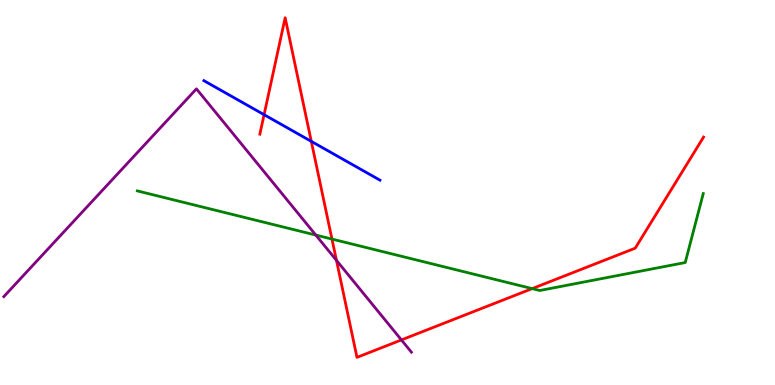[{'lines': ['blue', 'red'], 'intersections': [{'x': 3.41, 'y': 7.02}, {'x': 4.02, 'y': 6.33}]}, {'lines': ['green', 'red'], 'intersections': [{'x': 4.28, 'y': 3.79}, {'x': 6.87, 'y': 2.5}]}, {'lines': ['purple', 'red'], 'intersections': [{'x': 4.34, 'y': 3.24}, {'x': 5.18, 'y': 1.17}]}, {'lines': ['blue', 'green'], 'intersections': []}, {'lines': ['blue', 'purple'], 'intersections': []}, {'lines': ['green', 'purple'], 'intersections': [{'x': 4.08, 'y': 3.89}]}]